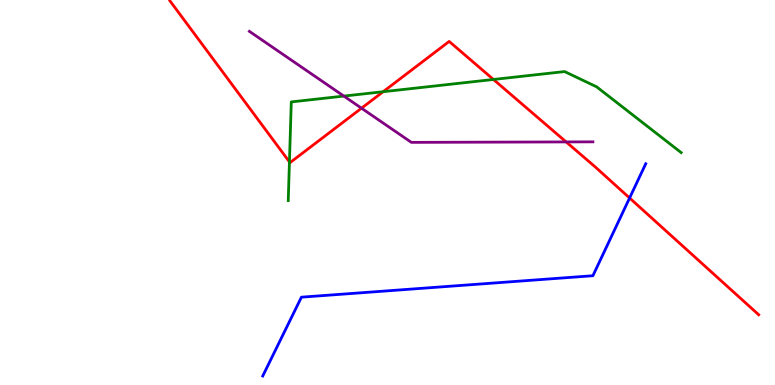[{'lines': ['blue', 'red'], 'intersections': [{'x': 8.12, 'y': 4.86}]}, {'lines': ['green', 'red'], 'intersections': [{'x': 3.73, 'y': 5.79}, {'x': 4.94, 'y': 7.62}, {'x': 6.37, 'y': 7.94}]}, {'lines': ['purple', 'red'], 'intersections': [{'x': 4.66, 'y': 7.19}, {'x': 7.3, 'y': 6.31}]}, {'lines': ['blue', 'green'], 'intersections': []}, {'lines': ['blue', 'purple'], 'intersections': []}, {'lines': ['green', 'purple'], 'intersections': [{'x': 4.44, 'y': 7.5}]}]